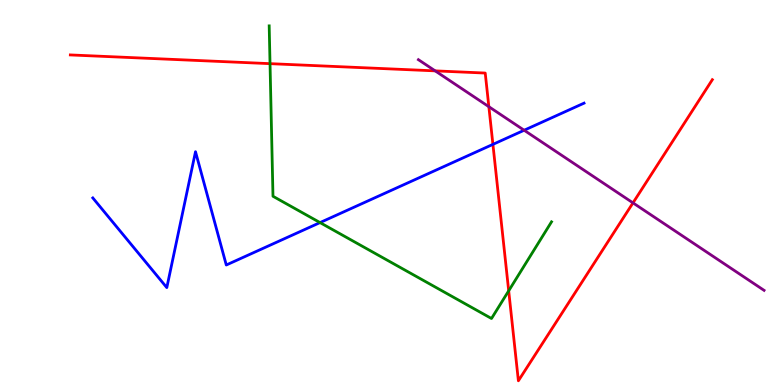[{'lines': ['blue', 'red'], 'intersections': [{'x': 6.36, 'y': 6.25}]}, {'lines': ['green', 'red'], 'intersections': [{'x': 3.48, 'y': 8.35}, {'x': 6.56, 'y': 2.45}]}, {'lines': ['purple', 'red'], 'intersections': [{'x': 5.62, 'y': 8.16}, {'x': 6.31, 'y': 7.23}, {'x': 8.17, 'y': 4.73}]}, {'lines': ['blue', 'green'], 'intersections': [{'x': 4.13, 'y': 4.22}]}, {'lines': ['blue', 'purple'], 'intersections': [{'x': 6.76, 'y': 6.62}]}, {'lines': ['green', 'purple'], 'intersections': []}]